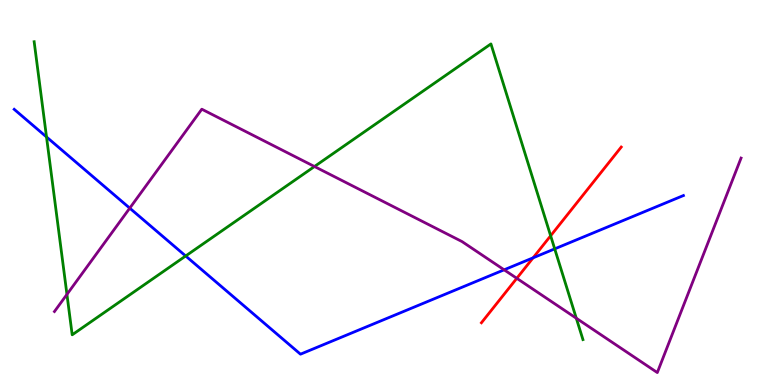[{'lines': ['blue', 'red'], 'intersections': [{'x': 6.88, 'y': 3.3}]}, {'lines': ['green', 'red'], 'intersections': [{'x': 7.1, 'y': 3.88}]}, {'lines': ['purple', 'red'], 'intersections': [{'x': 6.67, 'y': 2.77}]}, {'lines': ['blue', 'green'], 'intersections': [{'x': 0.6, 'y': 6.44}, {'x': 2.4, 'y': 3.35}, {'x': 7.16, 'y': 3.54}]}, {'lines': ['blue', 'purple'], 'intersections': [{'x': 1.67, 'y': 4.59}, {'x': 6.5, 'y': 2.99}]}, {'lines': ['green', 'purple'], 'intersections': [{'x': 0.864, 'y': 2.35}, {'x': 4.06, 'y': 5.68}, {'x': 7.44, 'y': 1.73}]}]